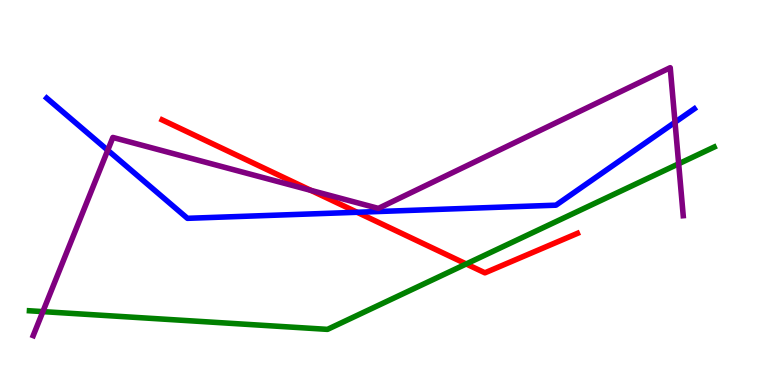[{'lines': ['blue', 'red'], 'intersections': [{'x': 4.61, 'y': 4.49}]}, {'lines': ['green', 'red'], 'intersections': [{'x': 6.02, 'y': 3.14}]}, {'lines': ['purple', 'red'], 'intersections': [{'x': 4.01, 'y': 5.06}]}, {'lines': ['blue', 'green'], 'intersections': []}, {'lines': ['blue', 'purple'], 'intersections': [{'x': 1.39, 'y': 6.1}, {'x': 8.71, 'y': 6.82}]}, {'lines': ['green', 'purple'], 'intersections': [{'x': 0.553, 'y': 1.91}, {'x': 8.76, 'y': 5.75}]}]